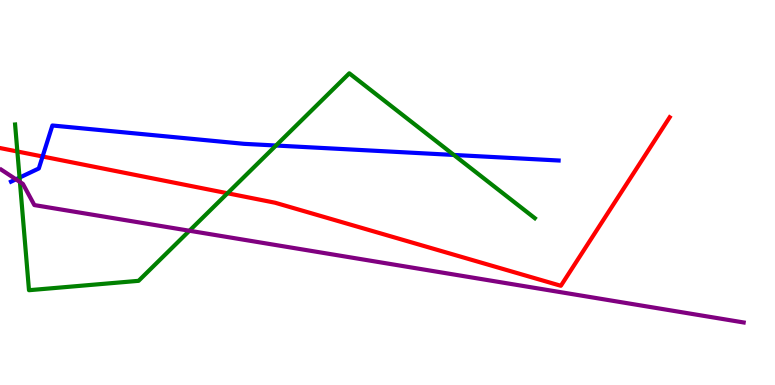[{'lines': ['blue', 'red'], 'intersections': [{'x': 0.55, 'y': 5.94}]}, {'lines': ['green', 'red'], 'intersections': [{'x': 0.224, 'y': 6.07}, {'x': 2.94, 'y': 4.98}]}, {'lines': ['purple', 'red'], 'intersections': []}, {'lines': ['blue', 'green'], 'intersections': [{'x': 0.252, 'y': 5.39}, {'x': 3.56, 'y': 6.22}, {'x': 5.86, 'y': 5.98}]}, {'lines': ['blue', 'purple'], 'intersections': [{'x': 0.206, 'y': 5.34}]}, {'lines': ['green', 'purple'], 'intersections': [{'x': 0.257, 'y': 5.27}, {'x': 2.44, 'y': 4.01}]}]